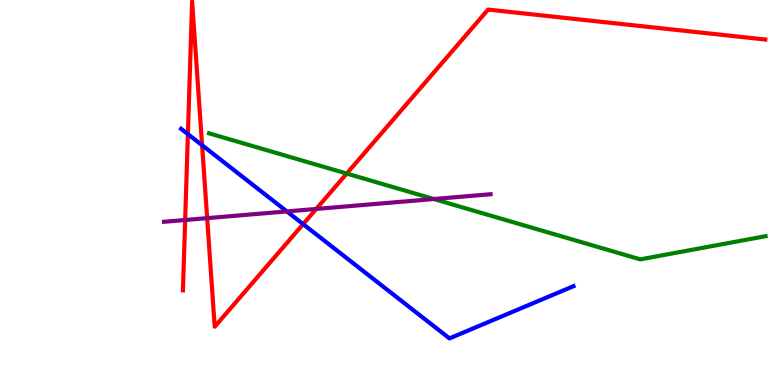[{'lines': ['blue', 'red'], 'intersections': [{'x': 2.42, 'y': 6.52}, {'x': 2.61, 'y': 6.23}, {'x': 3.91, 'y': 4.18}]}, {'lines': ['green', 'red'], 'intersections': [{'x': 4.47, 'y': 5.49}]}, {'lines': ['purple', 'red'], 'intersections': [{'x': 2.39, 'y': 4.29}, {'x': 2.67, 'y': 4.33}, {'x': 4.08, 'y': 4.57}]}, {'lines': ['blue', 'green'], 'intersections': []}, {'lines': ['blue', 'purple'], 'intersections': [{'x': 3.7, 'y': 4.51}]}, {'lines': ['green', 'purple'], 'intersections': [{'x': 5.6, 'y': 4.83}]}]